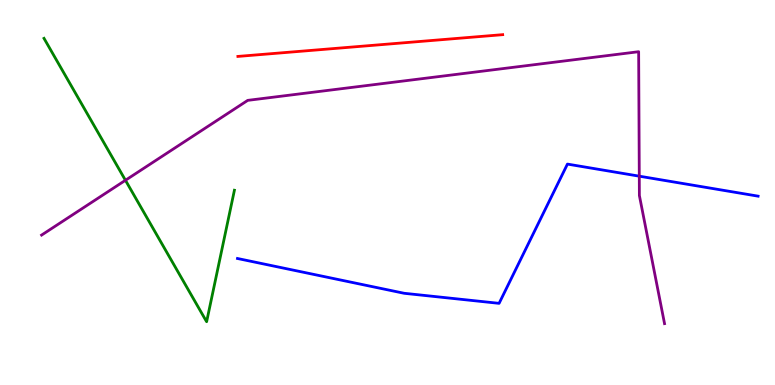[{'lines': ['blue', 'red'], 'intersections': []}, {'lines': ['green', 'red'], 'intersections': []}, {'lines': ['purple', 'red'], 'intersections': []}, {'lines': ['blue', 'green'], 'intersections': []}, {'lines': ['blue', 'purple'], 'intersections': [{'x': 8.25, 'y': 5.42}]}, {'lines': ['green', 'purple'], 'intersections': [{'x': 1.62, 'y': 5.32}]}]